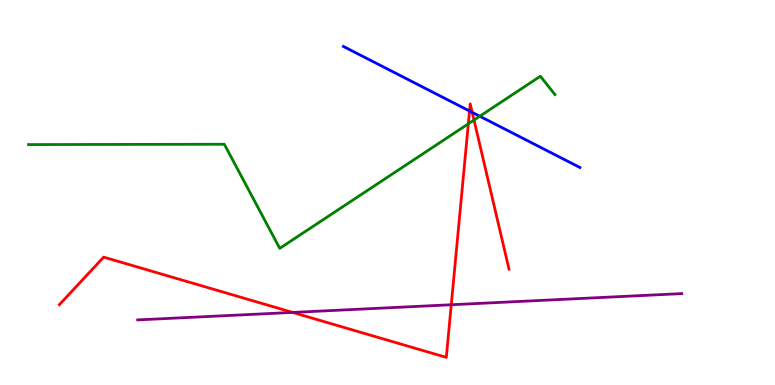[{'lines': ['blue', 'red'], 'intersections': [{'x': 6.06, 'y': 7.12}, {'x': 6.09, 'y': 7.08}]}, {'lines': ['green', 'red'], 'intersections': [{'x': 6.04, 'y': 6.78}, {'x': 6.12, 'y': 6.88}]}, {'lines': ['purple', 'red'], 'intersections': [{'x': 3.78, 'y': 1.89}, {'x': 5.82, 'y': 2.08}]}, {'lines': ['blue', 'green'], 'intersections': [{'x': 6.19, 'y': 6.98}]}, {'lines': ['blue', 'purple'], 'intersections': []}, {'lines': ['green', 'purple'], 'intersections': []}]